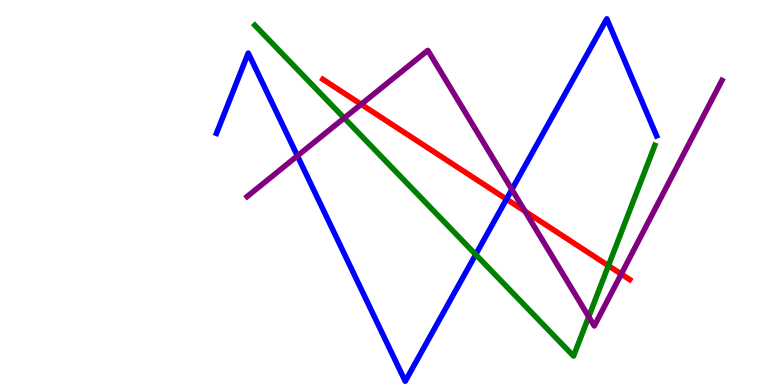[{'lines': ['blue', 'red'], 'intersections': [{'x': 6.54, 'y': 4.83}]}, {'lines': ['green', 'red'], 'intersections': [{'x': 7.85, 'y': 3.1}]}, {'lines': ['purple', 'red'], 'intersections': [{'x': 4.66, 'y': 7.29}, {'x': 6.77, 'y': 4.51}, {'x': 8.02, 'y': 2.88}]}, {'lines': ['blue', 'green'], 'intersections': [{'x': 6.14, 'y': 3.39}]}, {'lines': ['blue', 'purple'], 'intersections': [{'x': 3.84, 'y': 5.95}, {'x': 6.6, 'y': 5.08}]}, {'lines': ['green', 'purple'], 'intersections': [{'x': 4.44, 'y': 6.93}, {'x': 7.6, 'y': 1.77}]}]